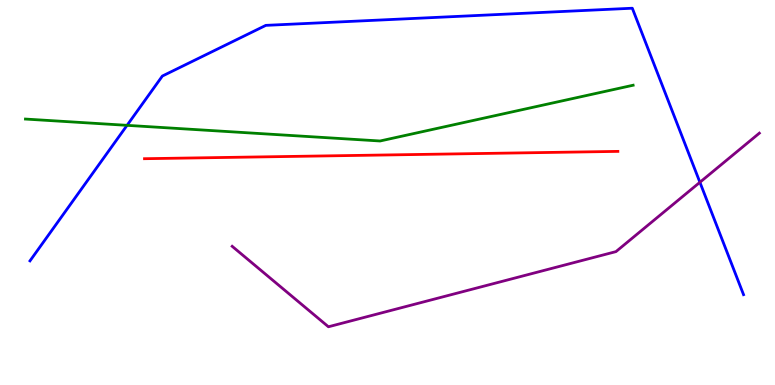[{'lines': ['blue', 'red'], 'intersections': []}, {'lines': ['green', 'red'], 'intersections': []}, {'lines': ['purple', 'red'], 'intersections': []}, {'lines': ['blue', 'green'], 'intersections': [{'x': 1.64, 'y': 6.74}]}, {'lines': ['blue', 'purple'], 'intersections': [{'x': 9.03, 'y': 5.27}]}, {'lines': ['green', 'purple'], 'intersections': []}]